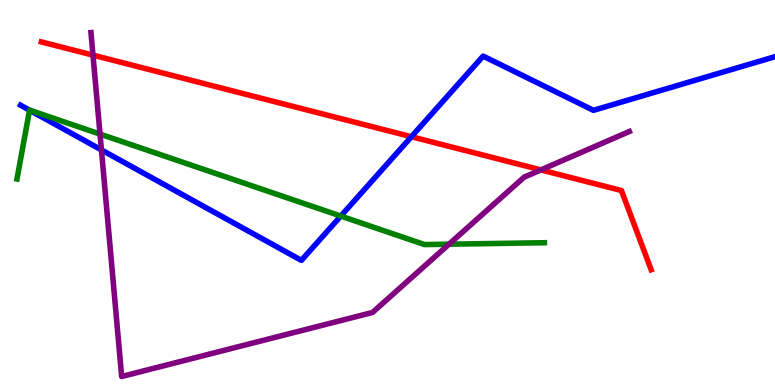[{'lines': ['blue', 'red'], 'intersections': [{'x': 5.31, 'y': 6.45}]}, {'lines': ['green', 'red'], 'intersections': []}, {'lines': ['purple', 'red'], 'intersections': [{'x': 1.2, 'y': 8.57}, {'x': 6.98, 'y': 5.59}]}, {'lines': ['blue', 'green'], 'intersections': [{'x': 0.381, 'y': 7.14}, {'x': 4.4, 'y': 4.39}]}, {'lines': ['blue', 'purple'], 'intersections': [{'x': 1.31, 'y': 6.11}]}, {'lines': ['green', 'purple'], 'intersections': [{'x': 1.29, 'y': 6.52}, {'x': 5.79, 'y': 3.66}]}]